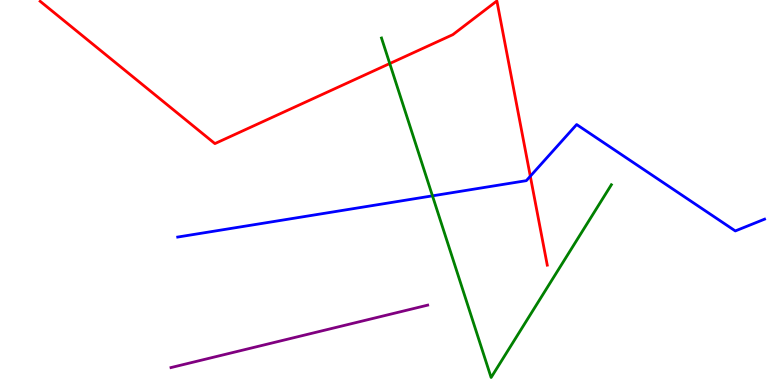[{'lines': ['blue', 'red'], 'intersections': [{'x': 6.84, 'y': 5.42}]}, {'lines': ['green', 'red'], 'intersections': [{'x': 5.03, 'y': 8.35}]}, {'lines': ['purple', 'red'], 'intersections': []}, {'lines': ['blue', 'green'], 'intersections': [{'x': 5.58, 'y': 4.91}]}, {'lines': ['blue', 'purple'], 'intersections': []}, {'lines': ['green', 'purple'], 'intersections': []}]